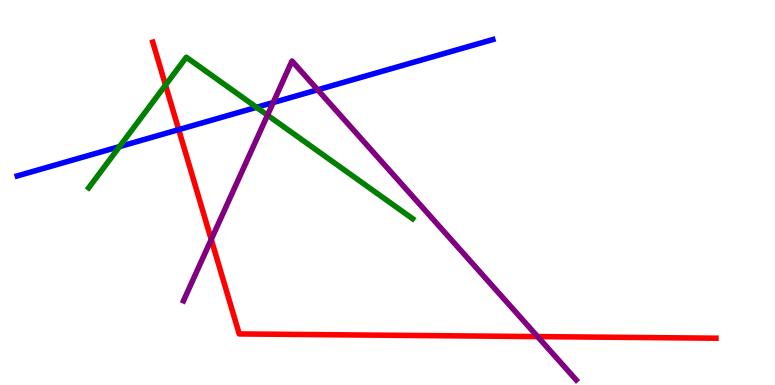[{'lines': ['blue', 'red'], 'intersections': [{'x': 2.31, 'y': 6.63}]}, {'lines': ['green', 'red'], 'intersections': [{'x': 2.14, 'y': 7.79}]}, {'lines': ['purple', 'red'], 'intersections': [{'x': 2.73, 'y': 3.78}, {'x': 6.94, 'y': 1.26}]}, {'lines': ['blue', 'green'], 'intersections': [{'x': 1.54, 'y': 6.19}, {'x': 3.31, 'y': 7.21}]}, {'lines': ['blue', 'purple'], 'intersections': [{'x': 3.53, 'y': 7.34}, {'x': 4.1, 'y': 7.67}]}, {'lines': ['green', 'purple'], 'intersections': [{'x': 3.45, 'y': 7.01}]}]